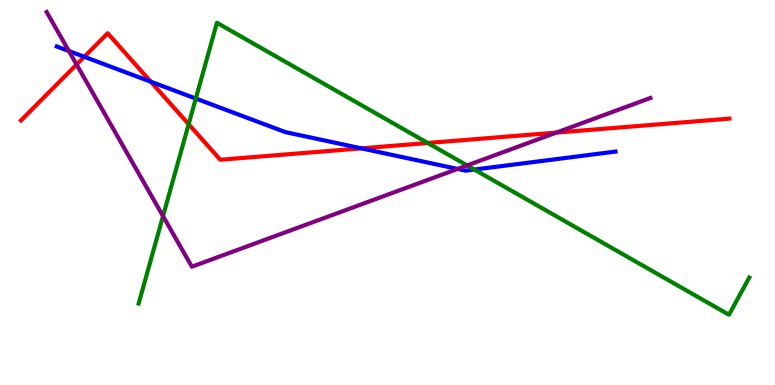[{'lines': ['blue', 'red'], 'intersections': [{'x': 1.09, 'y': 8.52}, {'x': 1.95, 'y': 7.88}, {'x': 4.66, 'y': 6.15}]}, {'lines': ['green', 'red'], 'intersections': [{'x': 2.43, 'y': 6.77}, {'x': 5.52, 'y': 6.29}]}, {'lines': ['purple', 'red'], 'intersections': [{'x': 0.988, 'y': 8.32}, {'x': 7.18, 'y': 6.56}]}, {'lines': ['blue', 'green'], 'intersections': [{'x': 2.53, 'y': 7.44}, {'x': 6.12, 'y': 5.6}]}, {'lines': ['blue', 'purple'], 'intersections': [{'x': 0.889, 'y': 8.67}, {'x': 5.9, 'y': 5.61}]}, {'lines': ['green', 'purple'], 'intersections': [{'x': 2.1, 'y': 4.39}, {'x': 6.03, 'y': 5.7}]}]